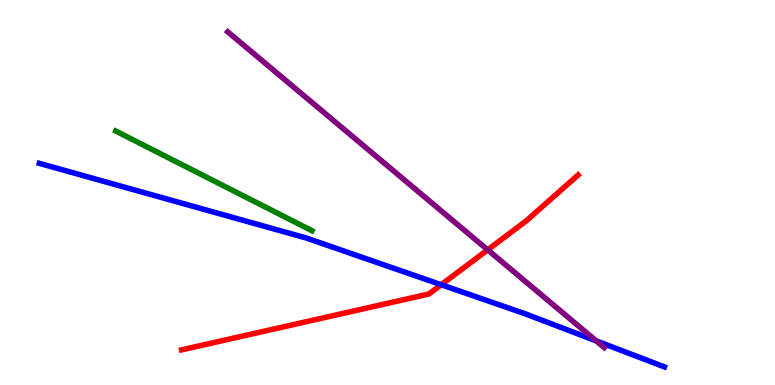[{'lines': ['blue', 'red'], 'intersections': [{'x': 5.69, 'y': 2.6}]}, {'lines': ['green', 'red'], 'intersections': []}, {'lines': ['purple', 'red'], 'intersections': [{'x': 6.29, 'y': 3.51}]}, {'lines': ['blue', 'green'], 'intersections': []}, {'lines': ['blue', 'purple'], 'intersections': [{'x': 7.69, 'y': 1.15}]}, {'lines': ['green', 'purple'], 'intersections': []}]